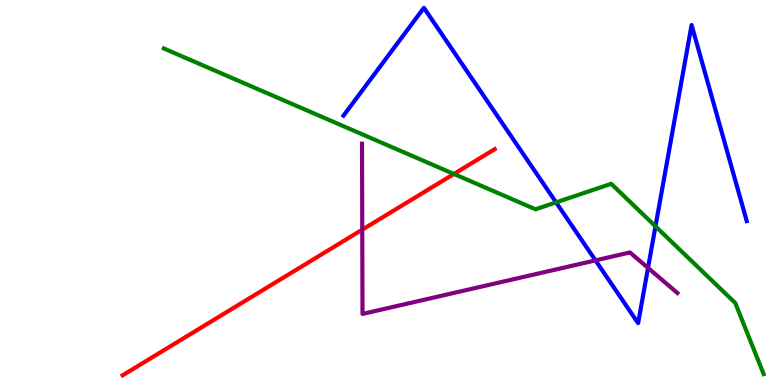[{'lines': ['blue', 'red'], 'intersections': []}, {'lines': ['green', 'red'], 'intersections': [{'x': 5.86, 'y': 5.48}]}, {'lines': ['purple', 'red'], 'intersections': [{'x': 4.67, 'y': 4.03}]}, {'lines': ['blue', 'green'], 'intersections': [{'x': 7.18, 'y': 4.74}, {'x': 8.46, 'y': 4.12}]}, {'lines': ['blue', 'purple'], 'intersections': [{'x': 7.68, 'y': 3.24}, {'x': 8.36, 'y': 3.04}]}, {'lines': ['green', 'purple'], 'intersections': []}]